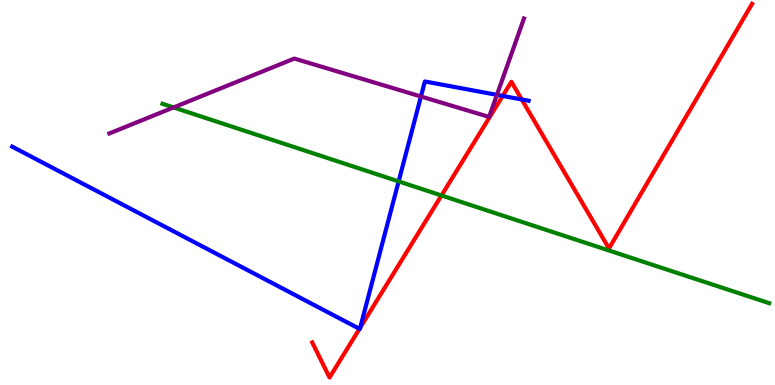[{'lines': ['blue', 'red'], 'intersections': [{'x': 4.64, 'y': 1.46}, {'x': 4.65, 'y': 1.49}, {'x': 6.49, 'y': 7.51}, {'x': 6.73, 'y': 7.42}]}, {'lines': ['green', 'red'], 'intersections': [{'x': 5.7, 'y': 4.92}]}, {'lines': ['purple', 'red'], 'intersections': []}, {'lines': ['blue', 'green'], 'intersections': [{'x': 5.14, 'y': 5.29}]}, {'lines': ['blue', 'purple'], 'intersections': [{'x': 5.43, 'y': 7.49}, {'x': 6.41, 'y': 7.54}]}, {'lines': ['green', 'purple'], 'intersections': [{'x': 2.24, 'y': 7.21}]}]